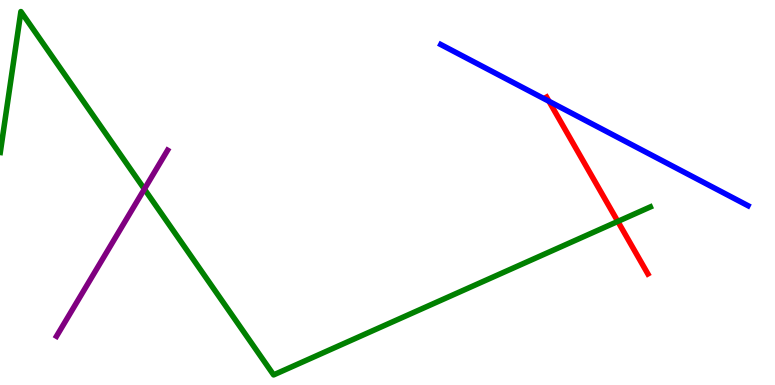[{'lines': ['blue', 'red'], 'intersections': [{'x': 7.08, 'y': 7.37}]}, {'lines': ['green', 'red'], 'intersections': [{'x': 7.97, 'y': 4.25}]}, {'lines': ['purple', 'red'], 'intersections': []}, {'lines': ['blue', 'green'], 'intersections': []}, {'lines': ['blue', 'purple'], 'intersections': []}, {'lines': ['green', 'purple'], 'intersections': [{'x': 1.86, 'y': 5.09}]}]